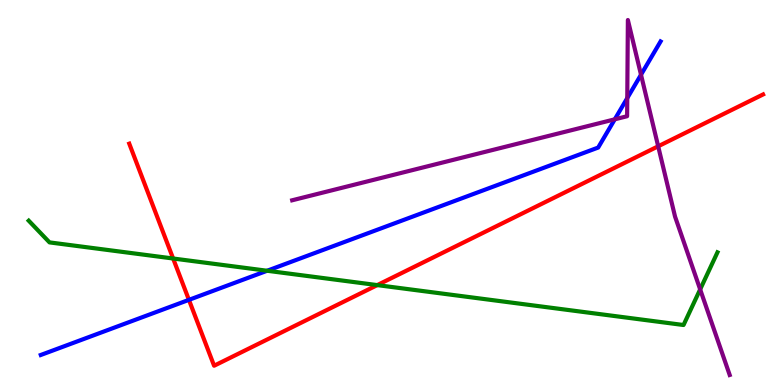[{'lines': ['blue', 'red'], 'intersections': [{'x': 2.44, 'y': 2.21}]}, {'lines': ['green', 'red'], 'intersections': [{'x': 2.23, 'y': 3.29}, {'x': 4.87, 'y': 2.59}]}, {'lines': ['purple', 'red'], 'intersections': [{'x': 8.49, 'y': 6.2}]}, {'lines': ['blue', 'green'], 'intersections': [{'x': 3.45, 'y': 2.97}]}, {'lines': ['blue', 'purple'], 'intersections': [{'x': 7.93, 'y': 6.9}, {'x': 8.09, 'y': 7.45}, {'x': 8.27, 'y': 8.06}]}, {'lines': ['green', 'purple'], 'intersections': [{'x': 9.03, 'y': 2.48}]}]